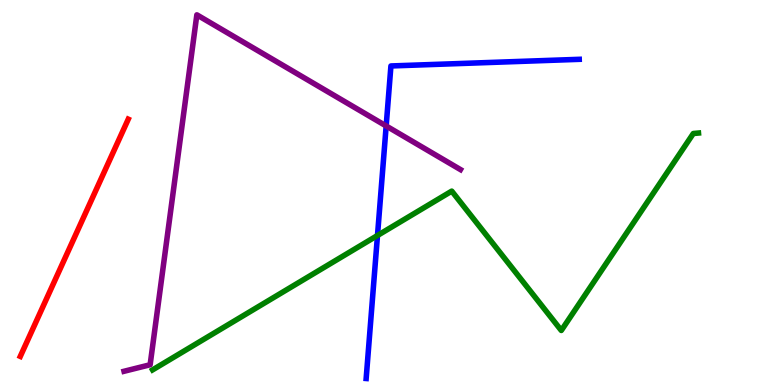[{'lines': ['blue', 'red'], 'intersections': []}, {'lines': ['green', 'red'], 'intersections': []}, {'lines': ['purple', 'red'], 'intersections': []}, {'lines': ['blue', 'green'], 'intersections': [{'x': 4.87, 'y': 3.88}]}, {'lines': ['blue', 'purple'], 'intersections': [{'x': 4.98, 'y': 6.73}]}, {'lines': ['green', 'purple'], 'intersections': []}]